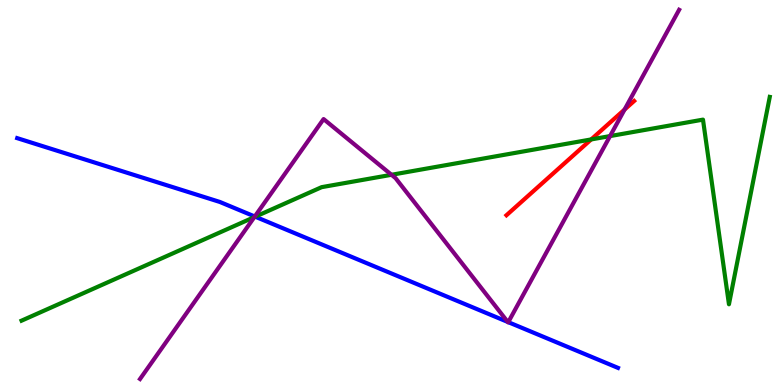[{'lines': ['blue', 'red'], 'intersections': []}, {'lines': ['green', 'red'], 'intersections': [{'x': 7.63, 'y': 6.38}]}, {'lines': ['purple', 'red'], 'intersections': [{'x': 8.06, 'y': 7.15}]}, {'lines': ['blue', 'green'], 'intersections': [{'x': 3.29, 'y': 4.37}]}, {'lines': ['blue', 'purple'], 'intersections': [{'x': 3.29, 'y': 4.38}, {'x': 6.55, 'y': 1.64}, {'x': 6.56, 'y': 1.63}]}, {'lines': ['green', 'purple'], 'intersections': [{'x': 3.28, 'y': 4.36}, {'x': 5.05, 'y': 5.46}, {'x': 7.87, 'y': 6.47}]}]